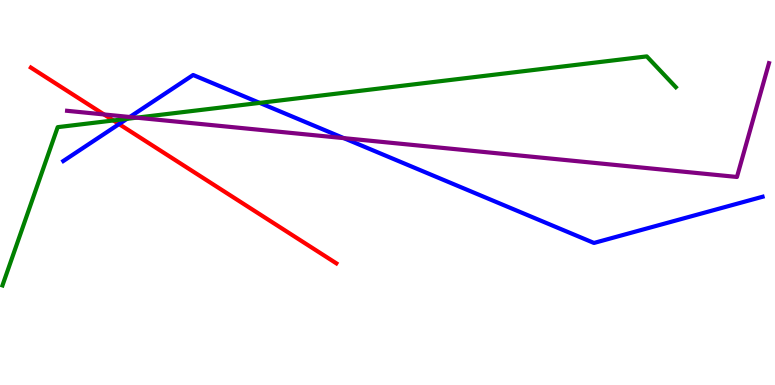[{'lines': ['blue', 'red'], 'intersections': [{'x': 1.54, 'y': 6.78}]}, {'lines': ['green', 'red'], 'intersections': [{'x': 1.46, 'y': 6.87}]}, {'lines': ['purple', 'red'], 'intersections': [{'x': 1.34, 'y': 7.03}]}, {'lines': ['blue', 'green'], 'intersections': [{'x': 1.64, 'y': 6.91}, {'x': 3.35, 'y': 7.33}]}, {'lines': ['blue', 'purple'], 'intersections': [{'x': 1.67, 'y': 6.96}, {'x': 4.44, 'y': 6.41}]}, {'lines': ['green', 'purple'], 'intersections': [{'x': 1.76, 'y': 6.94}]}]